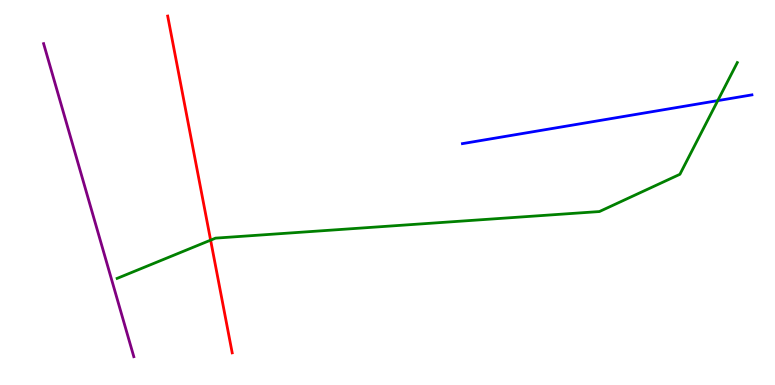[{'lines': ['blue', 'red'], 'intersections': []}, {'lines': ['green', 'red'], 'intersections': [{'x': 2.72, 'y': 3.76}]}, {'lines': ['purple', 'red'], 'intersections': []}, {'lines': ['blue', 'green'], 'intersections': [{'x': 9.26, 'y': 7.39}]}, {'lines': ['blue', 'purple'], 'intersections': []}, {'lines': ['green', 'purple'], 'intersections': []}]